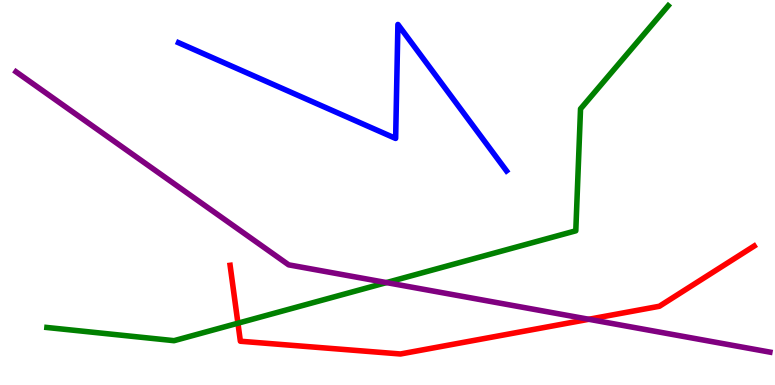[{'lines': ['blue', 'red'], 'intersections': []}, {'lines': ['green', 'red'], 'intersections': [{'x': 3.07, 'y': 1.61}]}, {'lines': ['purple', 'red'], 'intersections': [{'x': 7.6, 'y': 1.71}]}, {'lines': ['blue', 'green'], 'intersections': []}, {'lines': ['blue', 'purple'], 'intersections': []}, {'lines': ['green', 'purple'], 'intersections': [{'x': 4.99, 'y': 2.66}]}]